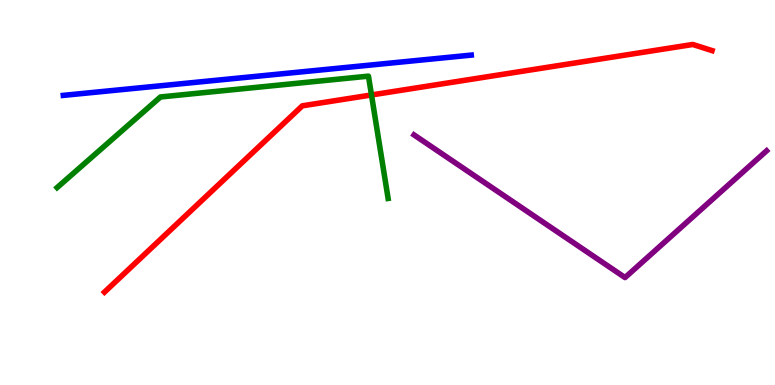[{'lines': ['blue', 'red'], 'intersections': []}, {'lines': ['green', 'red'], 'intersections': [{'x': 4.79, 'y': 7.53}]}, {'lines': ['purple', 'red'], 'intersections': []}, {'lines': ['blue', 'green'], 'intersections': []}, {'lines': ['blue', 'purple'], 'intersections': []}, {'lines': ['green', 'purple'], 'intersections': []}]